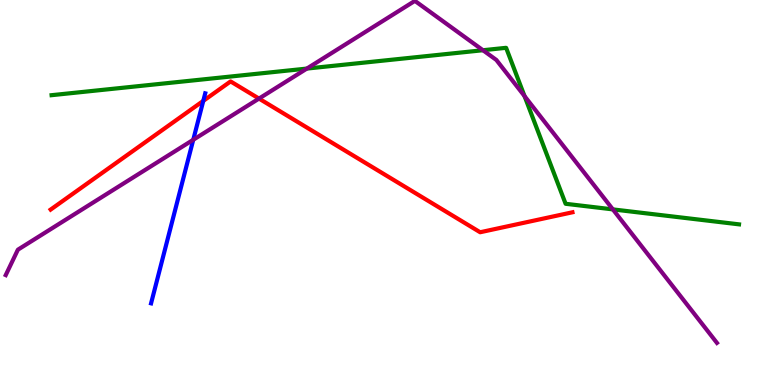[{'lines': ['blue', 'red'], 'intersections': [{'x': 2.62, 'y': 7.38}]}, {'lines': ['green', 'red'], 'intersections': []}, {'lines': ['purple', 'red'], 'intersections': [{'x': 3.34, 'y': 7.44}]}, {'lines': ['blue', 'green'], 'intersections': []}, {'lines': ['blue', 'purple'], 'intersections': [{'x': 2.49, 'y': 6.37}]}, {'lines': ['green', 'purple'], 'intersections': [{'x': 3.96, 'y': 8.22}, {'x': 6.23, 'y': 8.7}, {'x': 6.77, 'y': 7.5}, {'x': 7.91, 'y': 4.56}]}]